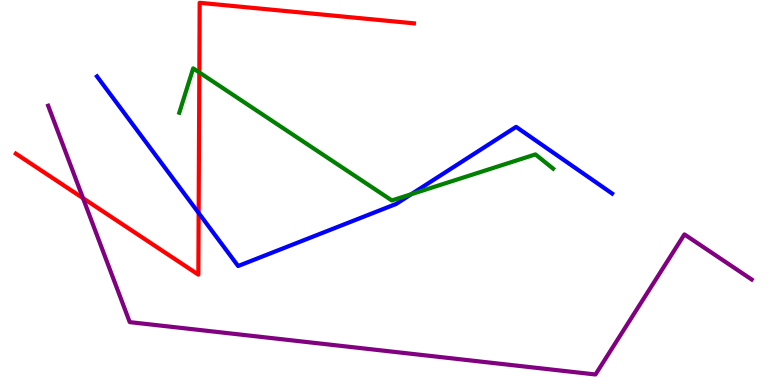[{'lines': ['blue', 'red'], 'intersections': [{'x': 2.56, 'y': 4.47}]}, {'lines': ['green', 'red'], 'intersections': [{'x': 2.57, 'y': 8.12}]}, {'lines': ['purple', 'red'], 'intersections': [{'x': 1.07, 'y': 4.85}]}, {'lines': ['blue', 'green'], 'intersections': [{'x': 5.31, 'y': 4.96}]}, {'lines': ['blue', 'purple'], 'intersections': []}, {'lines': ['green', 'purple'], 'intersections': []}]